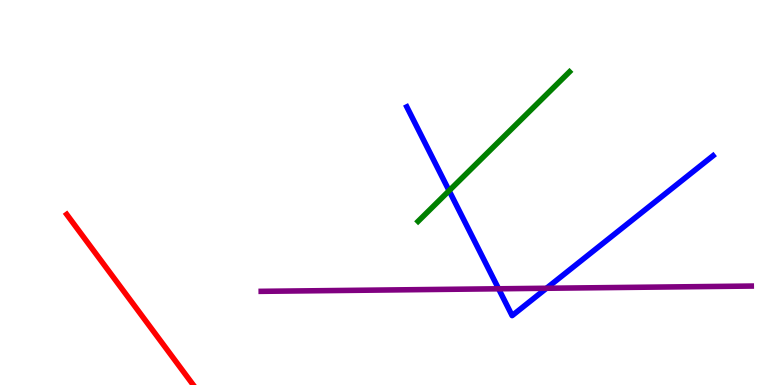[{'lines': ['blue', 'red'], 'intersections': []}, {'lines': ['green', 'red'], 'intersections': []}, {'lines': ['purple', 'red'], 'intersections': []}, {'lines': ['blue', 'green'], 'intersections': [{'x': 5.79, 'y': 5.05}]}, {'lines': ['blue', 'purple'], 'intersections': [{'x': 6.43, 'y': 2.5}, {'x': 7.05, 'y': 2.51}]}, {'lines': ['green', 'purple'], 'intersections': []}]